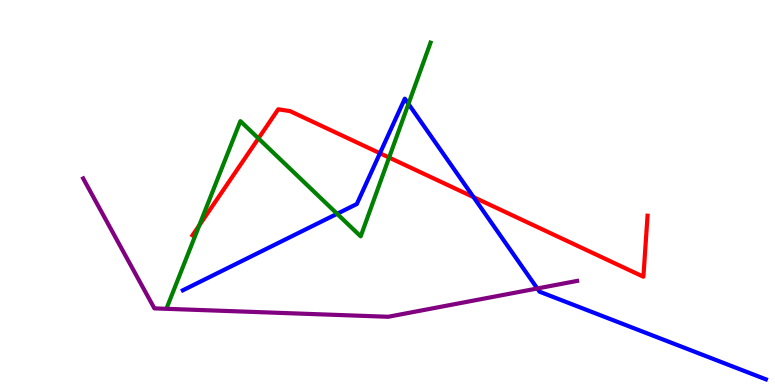[{'lines': ['blue', 'red'], 'intersections': [{'x': 4.9, 'y': 6.02}, {'x': 6.11, 'y': 4.88}]}, {'lines': ['green', 'red'], 'intersections': [{'x': 2.57, 'y': 4.15}, {'x': 3.33, 'y': 6.4}, {'x': 5.02, 'y': 5.91}]}, {'lines': ['purple', 'red'], 'intersections': []}, {'lines': ['blue', 'green'], 'intersections': [{'x': 4.35, 'y': 4.45}, {'x': 5.27, 'y': 7.3}]}, {'lines': ['blue', 'purple'], 'intersections': [{'x': 6.93, 'y': 2.51}]}, {'lines': ['green', 'purple'], 'intersections': []}]